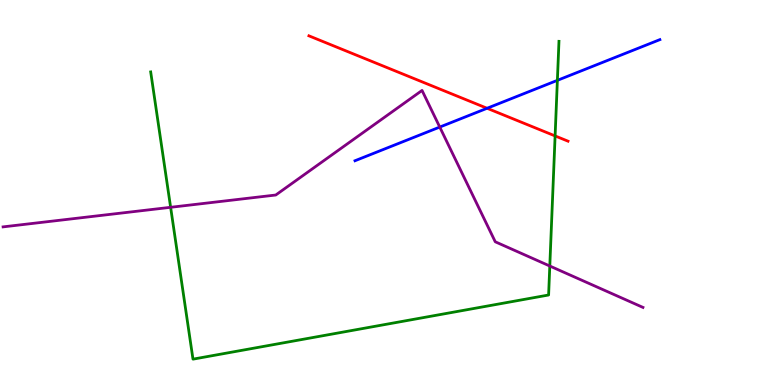[{'lines': ['blue', 'red'], 'intersections': [{'x': 6.28, 'y': 7.19}]}, {'lines': ['green', 'red'], 'intersections': [{'x': 7.16, 'y': 6.47}]}, {'lines': ['purple', 'red'], 'intersections': []}, {'lines': ['blue', 'green'], 'intersections': [{'x': 7.19, 'y': 7.91}]}, {'lines': ['blue', 'purple'], 'intersections': [{'x': 5.67, 'y': 6.7}]}, {'lines': ['green', 'purple'], 'intersections': [{'x': 2.2, 'y': 4.62}, {'x': 7.09, 'y': 3.09}]}]